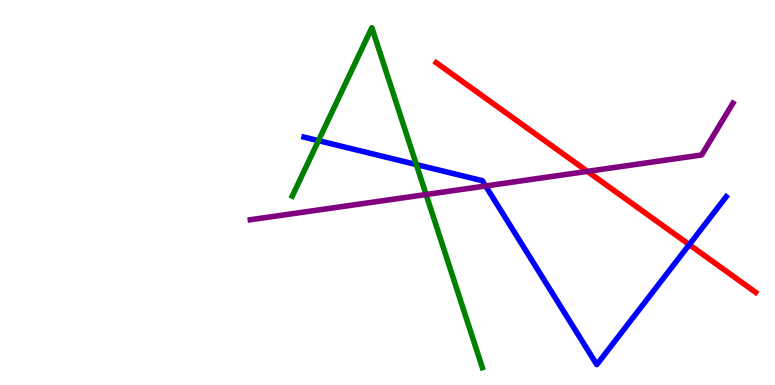[{'lines': ['blue', 'red'], 'intersections': [{'x': 8.89, 'y': 3.65}]}, {'lines': ['green', 'red'], 'intersections': []}, {'lines': ['purple', 'red'], 'intersections': [{'x': 7.58, 'y': 5.55}]}, {'lines': ['blue', 'green'], 'intersections': [{'x': 4.11, 'y': 6.35}, {'x': 5.37, 'y': 5.73}]}, {'lines': ['blue', 'purple'], 'intersections': [{'x': 6.27, 'y': 5.17}]}, {'lines': ['green', 'purple'], 'intersections': [{'x': 5.5, 'y': 4.95}]}]